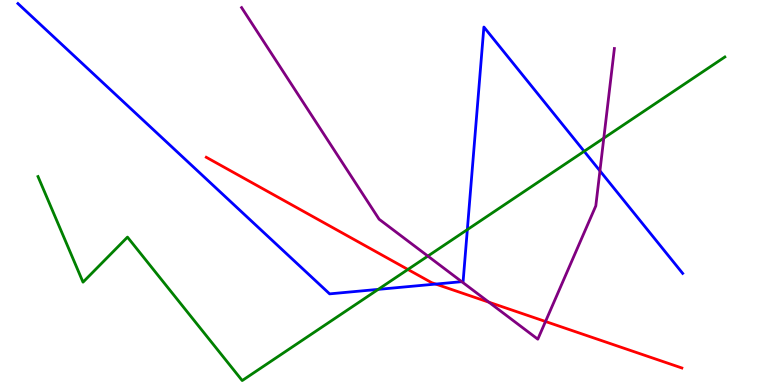[{'lines': ['blue', 'red'], 'intersections': [{'x': 5.62, 'y': 2.62}]}, {'lines': ['green', 'red'], 'intersections': [{'x': 5.26, 'y': 3.0}]}, {'lines': ['purple', 'red'], 'intersections': [{'x': 6.31, 'y': 2.15}, {'x': 7.04, 'y': 1.65}]}, {'lines': ['blue', 'green'], 'intersections': [{'x': 4.88, 'y': 2.48}, {'x': 6.03, 'y': 4.04}, {'x': 7.54, 'y': 6.07}]}, {'lines': ['blue', 'purple'], 'intersections': [{'x': 5.96, 'y': 2.68}, {'x': 7.74, 'y': 5.56}]}, {'lines': ['green', 'purple'], 'intersections': [{'x': 5.52, 'y': 3.35}, {'x': 7.79, 'y': 6.41}]}]